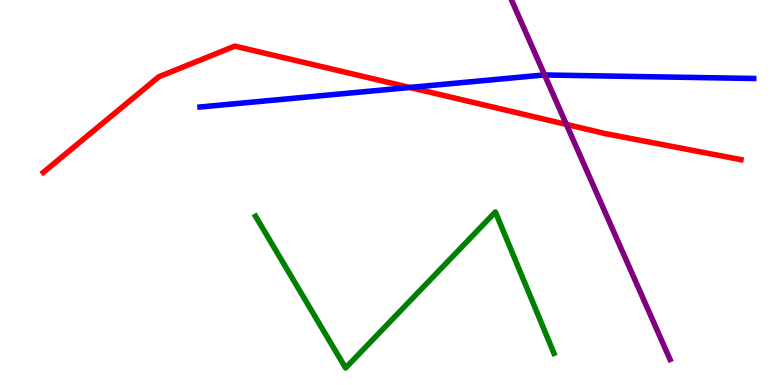[{'lines': ['blue', 'red'], 'intersections': [{'x': 5.29, 'y': 7.73}]}, {'lines': ['green', 'red'], 'intersections': []}, {'lines': ['purple', 'red'], 'intersections': [{'x': 7.31, 'y': 6.77}]}, {'lines': ['blue', 'green'], 'intersections': []}, {'lines': ['blue', 'purple'], 'intersections': [{'x': 7.03, 'y': 8.05}]}, {'lines': ['green', 'purple'], 'intersections': []}]